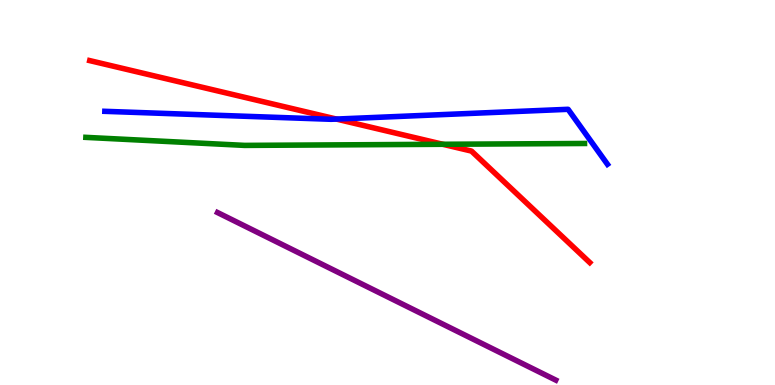[{'lines': ['blue', 'red'], 'intersections': [{'x': 4.34, 'y': 6.91}]}, {'lines': ['green', 'red'], 'intersections': [{'x': 5.71, 'y': 6.25}]}, {'lines': ['purple', 'red'], 'intersections': []}, {'lines': ['blue', 'green'], 'intersections': []}, {'lines': ['blue', 'purple'], 'intersections': []}, {'lines': ['green', 'purple'], 'intersections': []}]